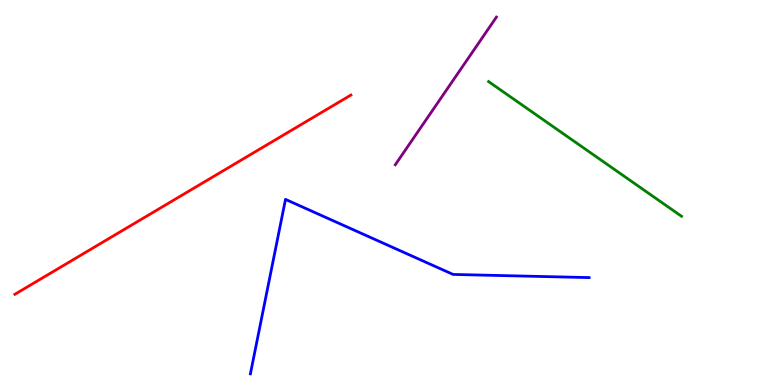[{'lines': ['blue', 'red'], 'intersections': []}, {'lines': ['green', 'red'], 'intersections': []}, {'lines': ['purple', 'red'], 'intersections': []}, {'lines': ['blue', 'green'], 'intersections': []}, {'lines': ['blue', 'purple'], 'intersections': []}, {'lines': ['green', 'purple'], 'intersections': []}]